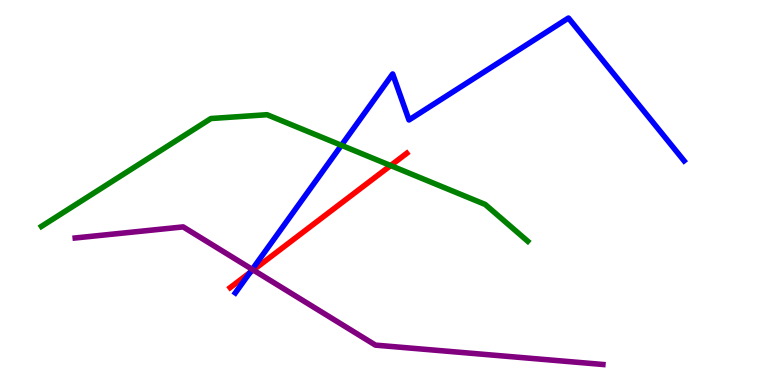[{'lines': ['blue', 'red'], 'intersections': [{'x': 3.22, 'y': 2.92}]}, {'lines': ['green', 'red'], 'intersections': [{'x': 5.04, 'y': 5.7}]}, {'lines': ['purple', 'red'], 'intersections': [{'x': 3.27, 'y': 2.99}]}, {'lines': ['blue', 'green'], 'intersections': [{'x': 4.41, 'y': 6.23}]}, {'lines': ['blue', 'purple'], 'intersections': [{'x': 3.25, 'y': 3.0}]}, {'lines': ['green', 'purple'], 'intersections': []}]